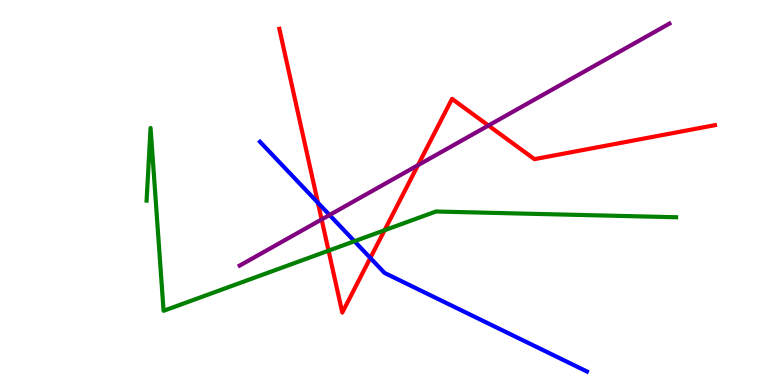[{'lines': ['blue', 'red'], 'intersections': [{'x': 4.1, 'y': 4.73}, {'x': 4.78, 'y': 3.3}]}, {'lines': ['green', 'red'], 'intersections': [{'x': 4.24, 'y': 3.49}, {'x': 4.96, 'y': 4.02}]}, {'lines': ['purple', 'red'], 'intersections': [{'x': 4.15, 'y': 4.3}, {'x': 5.39, 'y': 5.71}, {'x': 6.3, 'y': 6.74}]}, {'lines': ['blue', 'green'], 'intersections': [{'x': 4.57, 'y': 3.73}]}, {'lines': ['blue', 'purple'], 'intersections': [{'x': 4.25, 'y': 4.42}]}, {'lines': ['green', 'purple'], 'intersections': []}]